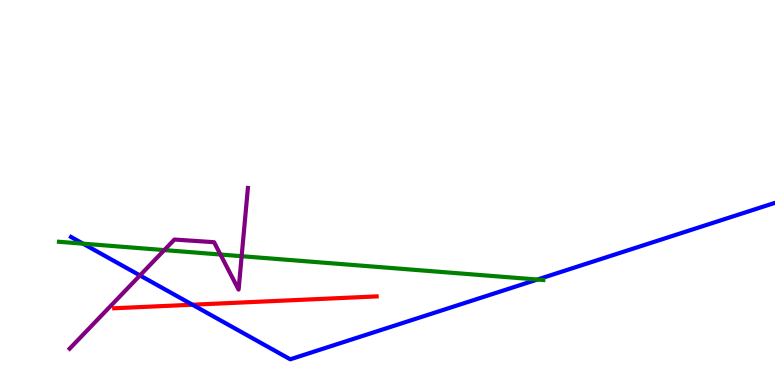[{'lines': ['blue', 'red'], 'intersections': [{'x': 2.48, 'y': 2.09}]}, {'lines': ['green', 'red'], 'intersections': []}, {'lines': ['purple', 'red'], 'intersections': []}, {'lines': ['blue', 'green'], 'intersections': [{'x': 1.07, 'y': 3.67}, {'x': 6.93, 'y': 2.74}]}, {'lines': ['blue', 'purple'], 'intersections': [{'x': 1.81, 'y': 2.85}]}, {'lines': ['green', 'purple'], 'intersections': [{'x': 2.12, 'y': 3.5}, {'x': 2.84, 'y': 3.39}, {'x': 3.12, 'y': 3.35}]}]